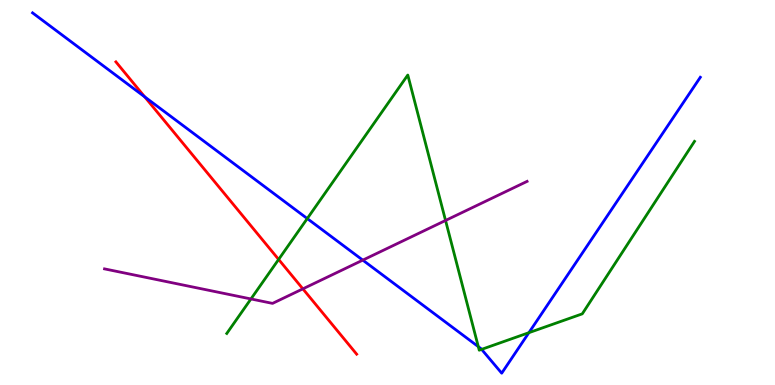[{'lines': ['blue', 'red'], 'intersections': [{'x': 1.87, 'y': 7.48}]}, {'lines': ['green', 'red'], 'intersections': [{'x': 3.6, 'y': 3.26}]}, {'lines': ['purple', 'red'], 'intersections': [{'x': 3.91, 'y': 2.5}]}, {'lines': ['blue', 'green'], 'intersections': [{'x': 3.96, 'y': 4.32}, {'x': 6.17, 'y': 0.997}, {'x': 6.21, 'y': 0.925}, {'x': 6.82, 'y': 1.36}]}, {'lines': ['blue', 'purple'], 'intersections': [{'x': 4.68, 'y': 3.24}]}, {'lines': ['green', 'purple'], 'intersections': [{'x': 3.24, 'y': 2.24}, {'x': 5.75, 'y': 4.27}]}]